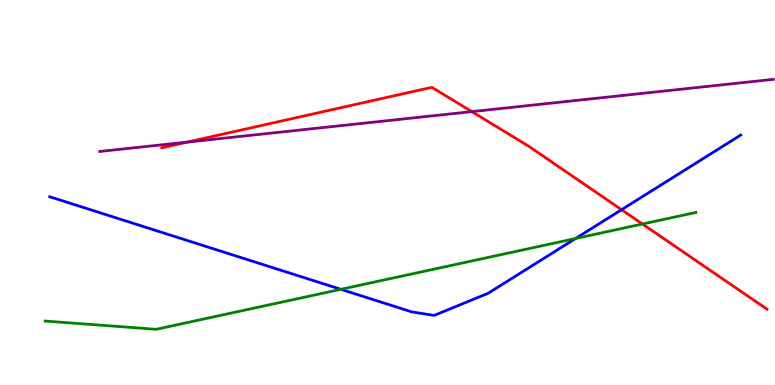[{'lines': ['blue', 'red'], 'intersections': [{'x': 8.02, 'y': 4.55}]}, {'lines': ['green', 'red'], 'intersections': [{'x': 8.29, 'y': 4.18}]}, {'lines': ['purple', 'red'], 'intersections': [{'x': 2.42, 'y': 6.31}, {'x': 6.09, 'y': 7.1}]}, {'lines': ['blue', 'green'], 'intersections': [{'x': 4.4, 'y': 2.49}, {'x': 7.43, 'y': 3.81}]}, {'lines': ['blue', 'purple'], 'intersections': []}, {'lines': ['green', 'purple'], 'intersections': []}]